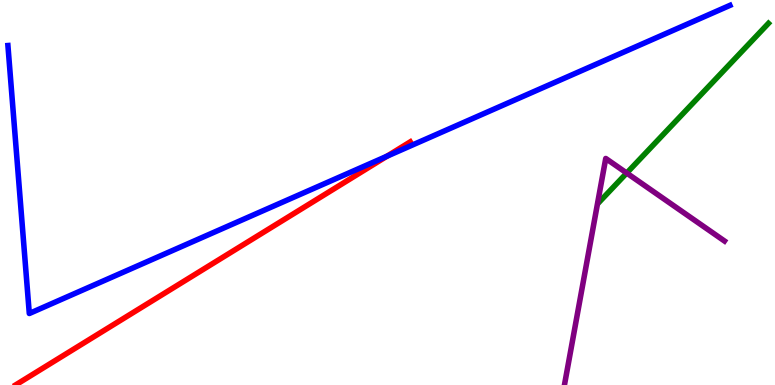[{'lines': ['blue', 'red'], 'intersections': [{'x': 4.99, 'y': 5.94}]}, {'lines': ['green', 'red'], 'intersections': []}, {'lines': ['purple', 'red'], 'intersections': []}, {'lines': ['blue', 'green'], 'intersections': []}, {'lines': ['blue', 'purple'], 'intersections': []}, {'lines': ['green', 'purple'], 'intersections': [{'x': 8.09, 'y': 5.51}]}]